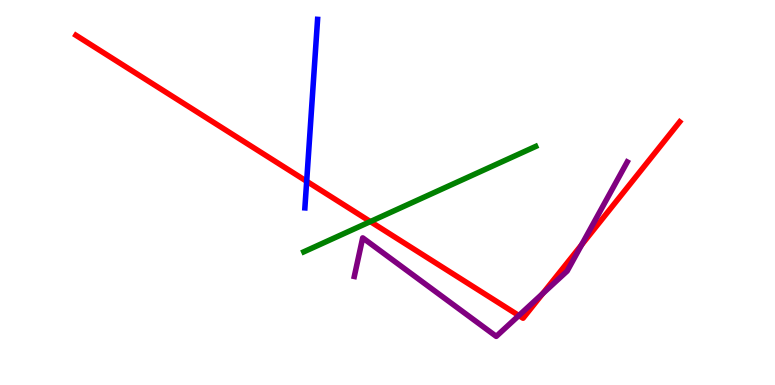[{'lines': ['blue', 'red'], 'intersections': [{'x': 3.96, 'y': 5.29}]}, {'lines': ['green', 'red'], 'intersections': [{'x': 4.78, 'y': 4.24}]}, {'lines': ['purple', 'red'], 'intersections': [{'x': 6.69, 'y': 1.8}, {'x': 7.0, 'y': 2.37}, {'x': 7.5, 'y': 3.64}]}, {'lines': ['blue', 'green'], 'intersections': []}, {'lines': ['blue', 'purple'], 'intersections': []}, {'lines': ['green', 'purple'], 'intersections': []}]